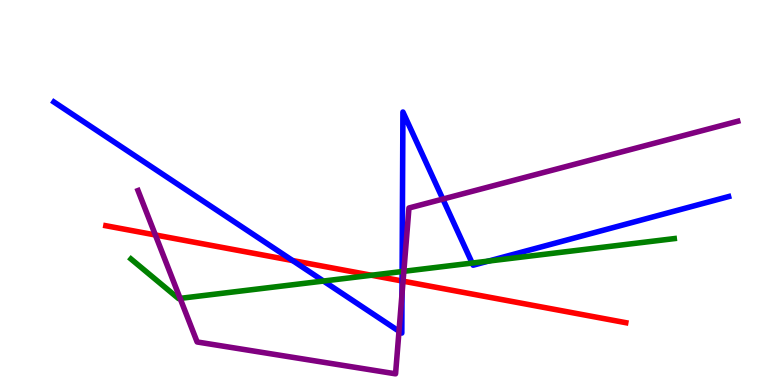[{'lines': ['blue', 'red'], 'intersections': [{'x': 3.78, 'y': 3.23}, {'x': 5.19, 'y': 2.7}]}, {'lines': ['green', 'red'], 'intersections': [{'x': 4.79, 'y': 2.85}]}, {'lines': ['purple', 'red'], 'intersections': [{'x': 2.0, 'y': 3.9}, {'x': 5.2, 'y': 2.7}]}, {'lines': ['blue', 'green'], 'intersections': [{'x': 4.17, 'y': 2.7}, {'x': 5.19, 'y': 2.95}, {'x': 6.09, 'y': 3.17}, {'x': 6.3, 'y': 3.22}]}, {'lines': ['blue', 'purple'], 'intersections': [{'x': 5.15, 'y': 1.4}, {'x': 5.19, 'y': 2.36}, {'x': 5.71, 'y': 4.83}]}, {'lines': ['green', 'purple'], 'intersections': [{'x': 2.32, 'y': 2.25}, {'x': 5.21, 'y': 2.95}]}]